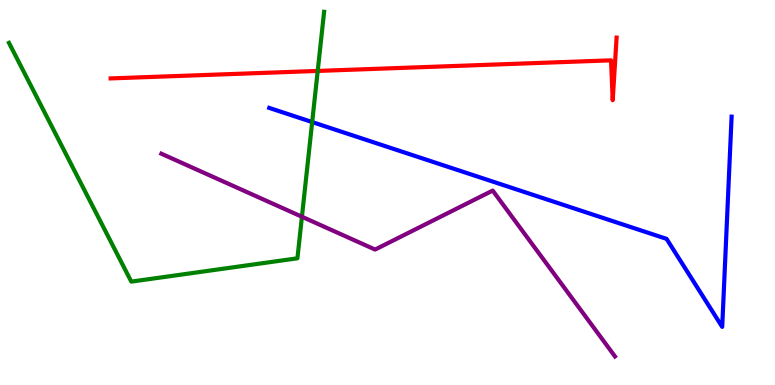[{'lines': ['blue', 'red'], 'intersections': []}, {'lines': ['green', 'red'], 'intersections': [{'x': 4.1, 'y': 8.16}]}, {'lines': ['purple', 'red'], 'intersections': []}, {'lines': ['blue', 'green'], 'intersections': [{'x': 4.03, 'y': 6.83}]}, {'lines': ['blue', 'purple'], 'intersections': []}, {'lines': ['green', 'purple'], 'intersections': [{'x': 3.9, 'y': 4.37}]}]